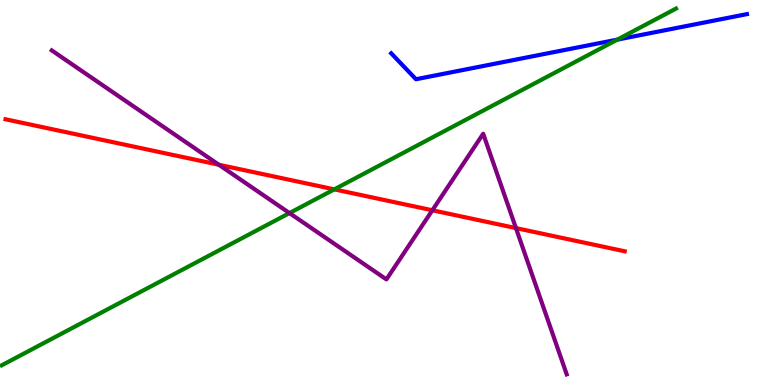[{'lines': ['blue', 'red'], 'intersections': []}, {'lines': ['green', 'red'], 'intersections': [{'x': 4.31, 'y': 5.08}]}, {'lines': ['purple', 'red'], 'intersections': [{'x': 2.82, 'y': 5.72}, {'x': 5.58, 'y': 4.54}, {'x': 6.66, 'y': 4.08}]}, {'lines': ['blue', 'green'], 'intersections': [{'x': 7.97, 'y': 8.97}]}, {'lines': ['blue', 'purple'], 'intersections': []}, {'lines': ['green', 'purple'], 'intersections': [{'x': 3.74, 'y': 4.47}]}]